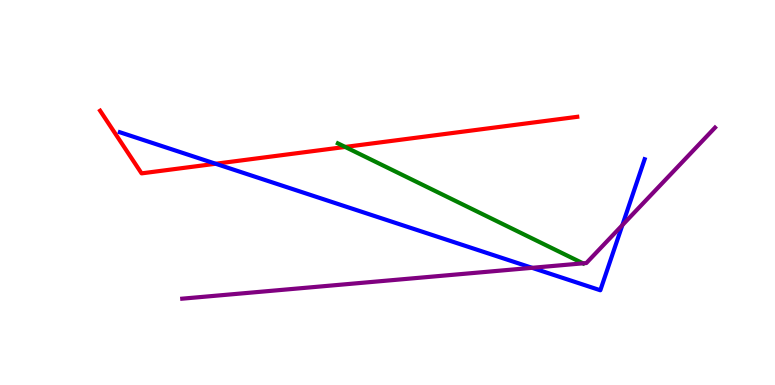[{'lines': ['blue', 'red'], 'intersections': [{'x': 2.78, 'y': 5.75}]}, {'lines': ['green', 'red'], 'intersections': [{'x': 4.45, 'y': 6.18}]}, {'lines': ['purple', 'red'], 'intersections': []}, {'lines': ['blue', 'green'], 'intersections': []}, {'lines': ['blue', 'purple'], 'intersections': [{'x': 6.87, 'y': 3.04}, {'x': 8.03, 'y': 4.15}]}, {'lines': ['green', 'purple'], 'intersections': [{'x': 7.52, 'y': 3.16}]}]